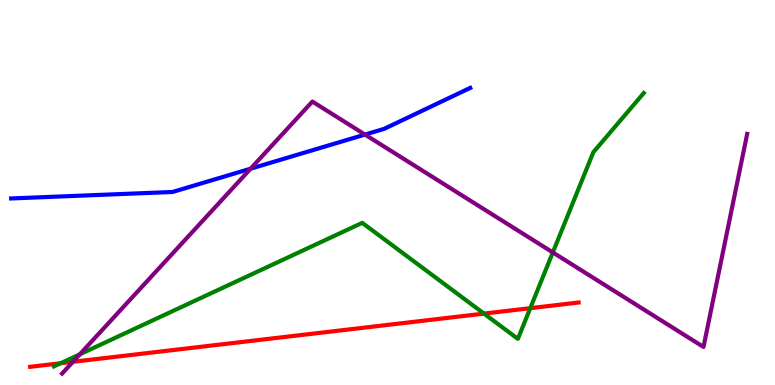[{'lines': ['blue', 'red'], 'intersections': []}, {'lines': ['green', 'red'], 'intersections': [{'x': 0.782, 'y': 0.565}, {'x': 6.25, 'y': 1.85}, {'x': 6.84, 'y': 2.0}]}, {'lines': ['purple', 'red'], 'intersections': [{'x': 0.941, 'y': 0.602}]}, {'lines': ['blue', 'green'], 'intersections': []}, {'lines': ['blue', 'purple'], 'intersections': [{'x': 3.23, 'y': 5.62}, {'x': 4.71, 'y': 6.5}]}, {'lines': ['green', 'purple'], 'intersections': [{'x': 1.03, 'y': 0.797}, {'x': 7.13, 'y': 3.44}]}]